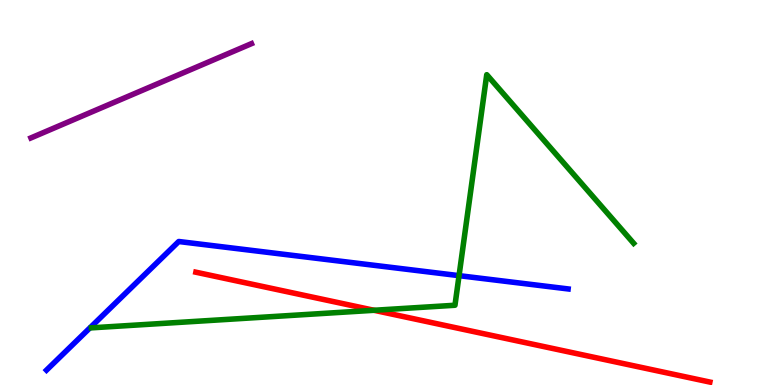[{'lines': ['blue', 'red'], 'intersections': []}, {'lines': ['green', 'red'], 'intersections': [{'x': 4.83, 'y': 1.94}]}, {'lines': ['purple', 'red'], 'intersections': []}, {'lines': ['blue', 'green'], 'intersections': [{'x': 5.92, 'y': 2.84}]}, {'lines': ['blue', 'purple'], 'intersections': []}, {'lines': ['green', 'purple'], 'intersections': []}]